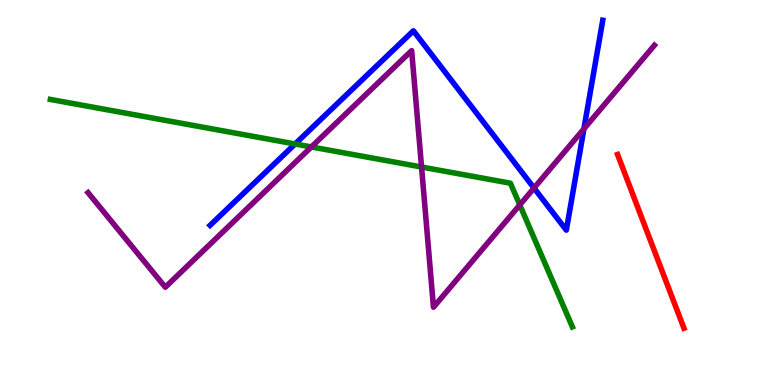[{'lines': ['blue', 'red'], 'intersections': []}, {'lines': ['green', 'red'], 'intersections': []}, {'lines': ['purple', 'red'], 'intersections': []}, {'lines': ['blue', 'green'], 'intersections': [{'x': 3.81, 'y': 6.26}]}, {'lines': ['blue', 'purple'], 'intersections': [{'x': 6.89, 'y': 5.12}, {'x': 7.53, 'y': 6.65}]}, {'lines': ['green', 'purple'], 'intersections': [{'x': 4.02, 'y': 6.18}, {'x': 5.44, 'y': 5.66}, {'x': 6.71, 'y': 4.68}]}]